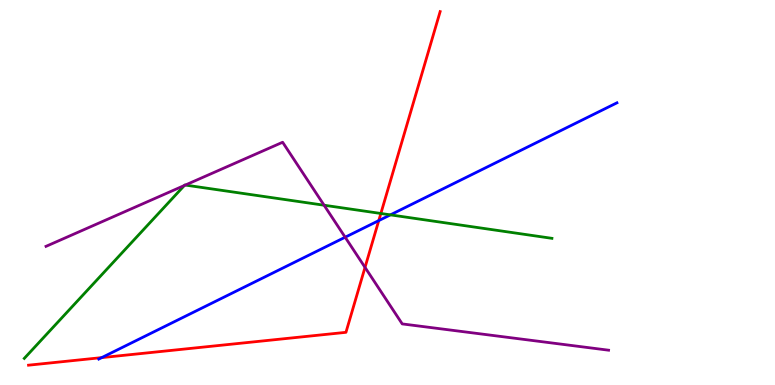[{'lines': ['blue', 'red'], 'intersections': [{'x': 1.31, 'y': 0.711}, {'x': 4.89, 'y': 4.27}]}, {'lines': ['green', 'red'], 'intersections': [{'x': 4.91, 'y': 4.46}]}, {'lines': ['purple', 'red'], 'intersections': [{'x': 4.71, 'y': 3.05}]}, {'lines': ['blue', 'green'], 'intersections': [{'x': 5.04, 'y': 4.42}]}, {'lines': ['blue', 'purple'], 'intersections': [{'x': 4.45, 'y': 3.84}]}, {'lines': ['green', 'purple'], 'intersections': [{'x': 2.38, 'y': 5.18}, {'x': 2.39, 'y': 5.19}, {'x': 4.18, 'y': 4.67}]}]